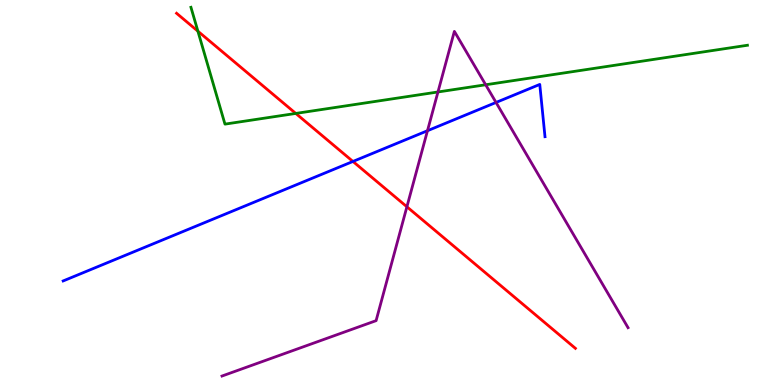[{'lines': ['blue', 'red'], 'intersections': [{'x': 4.55, 'y': 5.81}]}, {'lines': ['green', 'red'], 'intersections': [{'x': 2.55, 'y': 9.19}, {'x': 3.82, 'y': 7.05}]}, {'lines': ['purple', 'red'], 'intersections': [{'x': 5.25, 'y': 4.63}]}, {'lines': ['blue', 'green'], 'intersections': []}, {'lines': ['blue', 'purple'], 'intersections': [{'x': 5.52, 'y': 6.6}, {'x': 6.4, 'y': 7.34}]}, {'lines': ['green', 'purple'], 'intersections': [{'x': 5.65, 'y': 7.61}, {'x': 6.27, 'y': 7.8}]}]